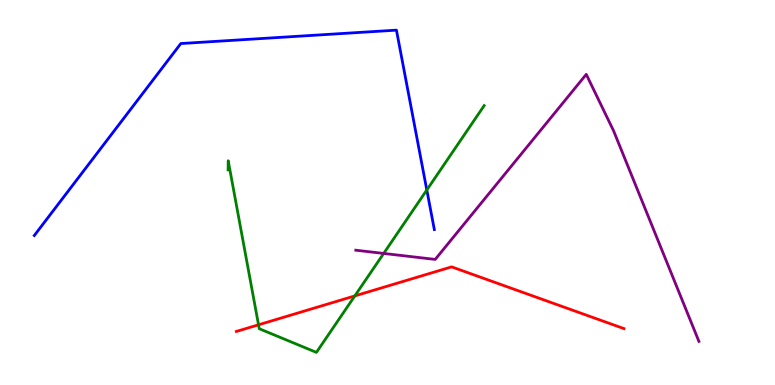[{'lines': ['blue', 'red'], 'intersections': []}, {'lines': ['green', 'red'], 'intersections': [{'x': 3.34, 'y': 1.56}, {'x': 4.58, 'y': 2.31}]}, {'lines': ['purple', 'red'], 'intersections': []}, {'lines': ['blue', 'green'], 'intersections': [{'x': 5.51, 'y': 5.07}]}, {'lines': ['blue', 'purple'], 'intersections': []}, {'lines': ['green', 'purple'], 'intersections': [{'x': 4.95, 'y': 3.42}]}]